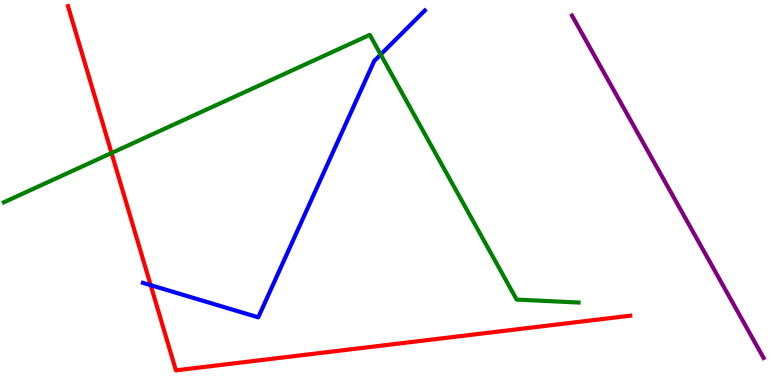[{'lines': ['blue', 'red'], 'intersections': [{'x': 1.94, 'y': 2.59}]}, {'lines': ['green', 'red'], 'intersections': [{'x': 1.44, 'y': 6.03}]}, {'lines': ['purple', 'red'], 'intersections': []}, {'lines': ['blue', 'green'], 'intersections': [{'x': 4.91, 'y': 8.58}]}, {'lines': ['blue', 'purple'], 'intersections': []}, {'lines': ['green', 'purple'], 'intersections': []}]